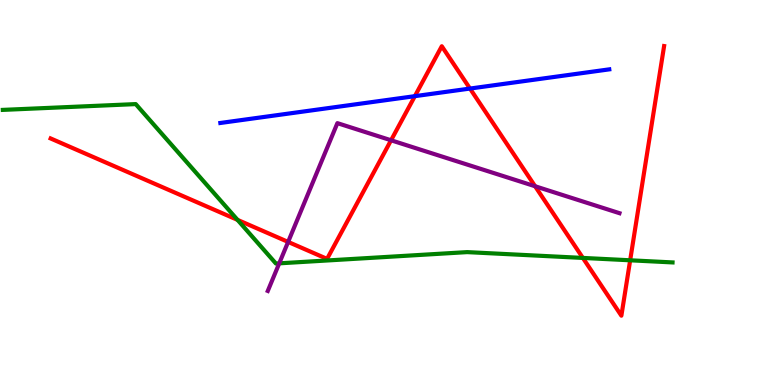[{'lines': ['blue', 'red'], 'intersections': [{'x': 5.35, 'y': 7.5}, {'x': 6.06, 'y': 7.7}]}, {'lines': ['green', 'red'], 'intersections': [{'x': 3.06, 'y': 4.29}, {'x': 7.52, 'y': 3.3}, {'x': 8.13, 'y': 3.24}]}, {'lines': ['purple', 'red'], 'intersections': [{'x': 3.72, 'y': 3.72}, {'x': 5.05, 'y': 6.36}, {'x': 6.9, 'y': 5.16}]}, {'lines': ['blue', 'green'], 'intersections': []}, {'lines': ['blue', 'purple'], 'intersections': []}, {'lines': ['green', 'purple'], 'intersections': [{'x': 3.6, 'y': 3.16}]}]